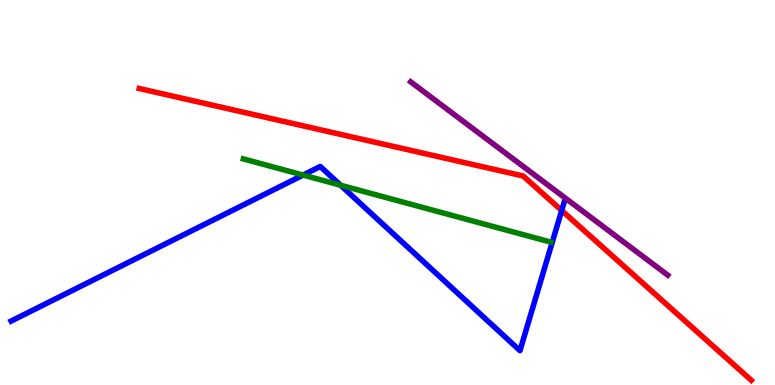[{'lines': ['blue', 'red'], 'intersections': [{'x': 7.25, 'y': 4.53}]}, {'lines': ['green', 'red'], 'intersections': []}, {'lines': ['purple', 'red'], 'intersections': []}, {'lines': ['blue', 'green'], 'intersections': [{'x': 3.91, 'y': 5.45}, {'x': 4.39, 'y': 5.19}]}, {'lines': ['blue', 'purple'], 'intersections': []}, {'lines': ['green', 'purple'], 'intersections': []}]